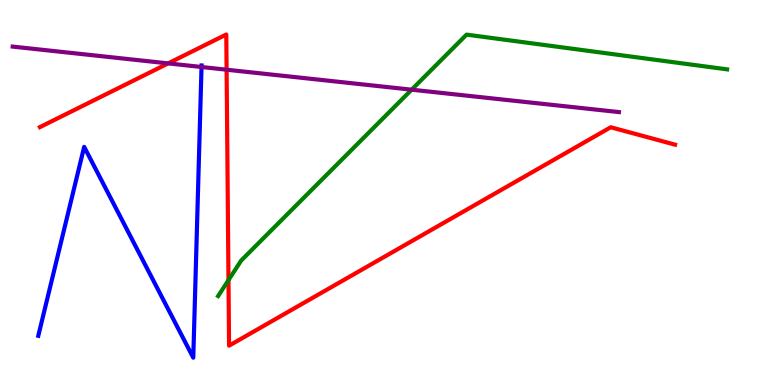[{'lines': ['blue', 'red'], 'intersections': []}, {'lines': ['green', 'red'], 'intersections': [{'x': 2.95, 'y': 2.72}]}, {'lines': ['purple', 'red'], 'intersections': [{'x': 2.17, 'y': 8.35}, {'x': 2.92, 'y': 8.19}]}, {'lines': ['blue', 'green'], 'intersections': []}, {'lines': ['blue', 'purple'], 'intersections': [{'x': 2.6, 'y': 8.26}]}, {'lines': ['green', 'purple'], 'intersections': [{'x': 5.31, 'y': 7.67}]}]